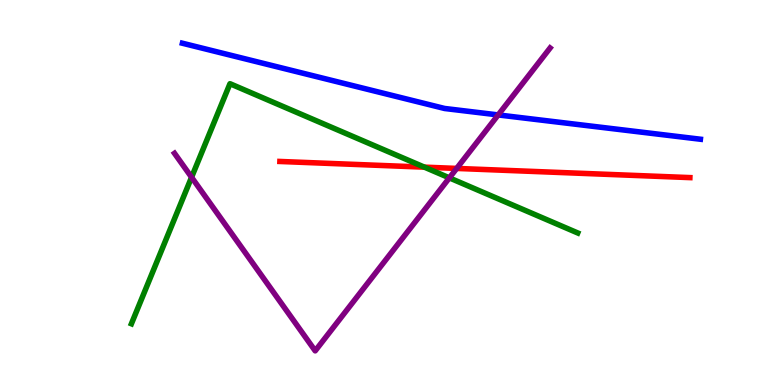[{'lines': ['blue', 'red'], 'intersections': []}, {'lines': ['green', 'red'], 'intersections': [{'x': 5.48, 'y': 5.66}]}, {'lines': ['purple', 'red'], 'intersections': [{'x': 5.89, 'y': 5.63}]}, {'lines': ['blue', 'green'], 'intersections': []}, {'lines': ['blue', 'purple'], 'intersections': [{'x': 6.43, 'y': 7.01}]}, {'lines': ['green', 'purple'], 'intersections': [{'x': 2.47, 'y': 5.4}, {'x': 5.8, 'y': 5.38}]}]